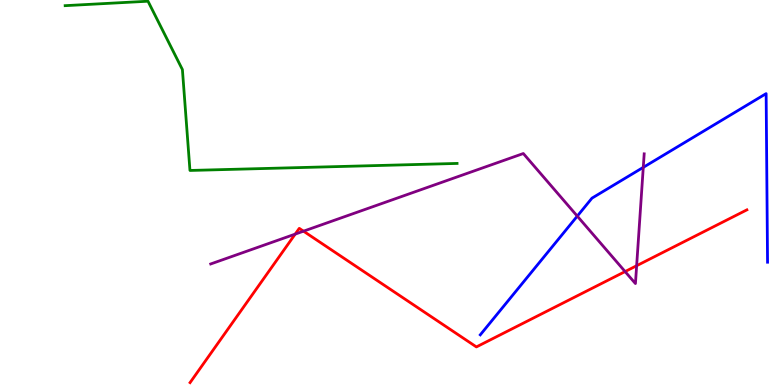[{'lines': ['blue', 'red'], 'intersections': []}, {'lines': ['green', 'red'], 'intersections': []}, {'lines': ['purple', 'red'], 'intersections': [{'x': 3.81, 'y': 3.92}, {'x': 3.92, 'y': 4.0}, {'x': 8.07, 'y': 2.95}, {'x': 8.21, 'y': 3.1}]}, {'lines': ['blue', 'green'], 'intersections': []}, {'lines': ['blue', 'purple'], 'intersections': [{'x': 7.45, 'y': 4.39}, {'x': 8.3, 'y': 5.65}]}, {'lines': ['green', 'purple'], 'intersections': []}]